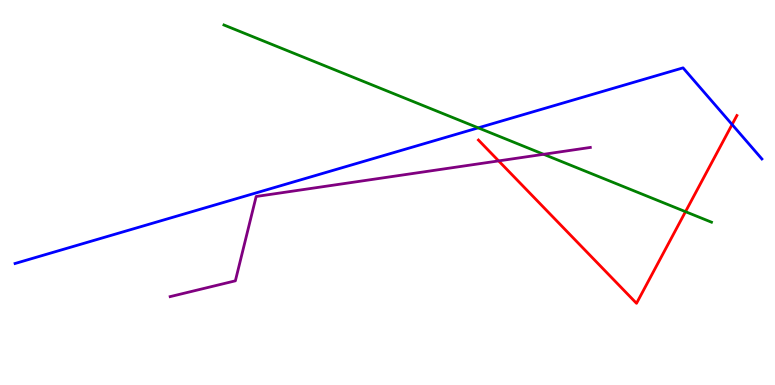[{'lines': ['blue', 'red'], 'intersections': [{'x': 9.45, 'y': 6.77}]}, {'lines': ['green', 'red'], 'intersections': [{'x': 8.85, 'y': 4.5}]}, {'lines': ['purple', 'red'], 'intersections': [{'x': 6.43, 'y': 5.82}]}, {'lines': ['blue', 'green'], 'intersections': [{'x': 6.17, 'y': 6.68}]}, {'lines': ['blue', 'purple'], 'intersections': []}, {'lines': ['green', 'purple'], 'intersections': [{'x': 7.01, 'y': 5.99}]}]